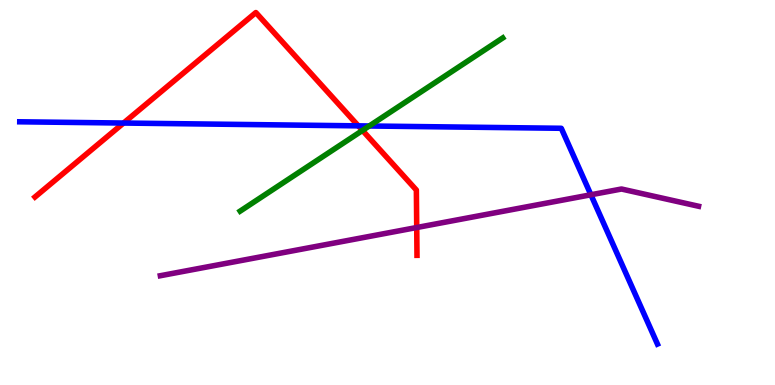[{'lines': ['blue', 'red'], 'intersections': [{'x': 1.59, 'y': 6.8}, {'x': 4.62, 'y': 6.73}]}, {'lines': ['green', 'red'], 'intersections': [{'x': 4.68, 'y': 6.61}]}, {'lines': ['purple', 'red'], 'intersections': [{'x': 5.38, 'y': 4.09}]}, {'lines': ['blue', 'green'], 'intersections': [{'x': 4.76, 'y': 6.73}]}, {'lines': ['blue', 'purple'], 'intersections': [{'x': 7.62, 'y': 4.94}]}, {'lines': ['green', 'purple'], 'intersections': []}]